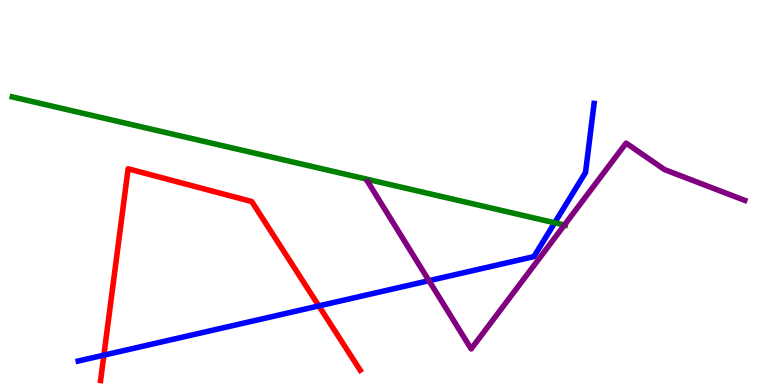[{'lines': ['blue', 'red'], 'intersections': [{'x': 1.34, 'y': 0.775}, {'x': 4.11, 'y': 2.05}]}, {'lines': ['green', 'red'], 'intersections': []}, {'lines': ['purple', 'red'], 'intersections': []}, {'lines': ['blue', 'green'], 'intersections': [{'x': 7.16, 'y': 4.21}]}, {'lines': ['blue', 'purple'], 'intersections': [{'x': 5.53, 'y': 2.71}]}, {'lines': ['green', 'purple'], 'intersections': [{'x': 7.28, 'y': 4.15}]}]